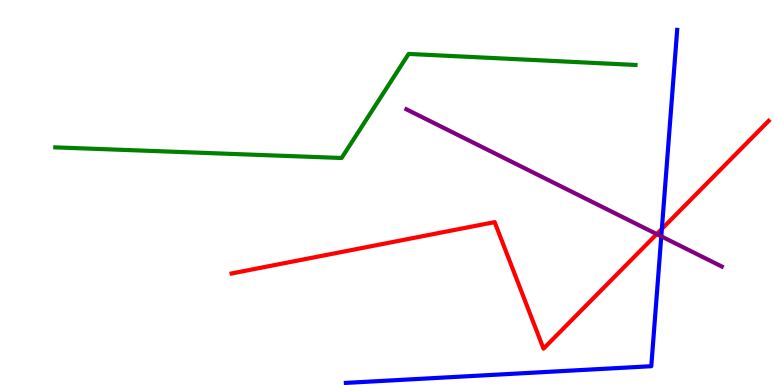[{'lines': ['blue', 'red'], 'intersections': [{'x': 8.54, 'y': 4.05}]}, {'lines': ['green', 'red'], 'intersections': []}, {'lines': ['purple', 'red'], 'intersections': [{'x': 8.47, 'y': 3.92}]}, {'lines': ['blue', 'green'], 'intersections': []}, {'lines': ['blue', 'purple'], 'intersections': [{'x': 8.53, 'y': 3.86}]}, {'lines': ['green', 'purple'], 'intersections': []}]